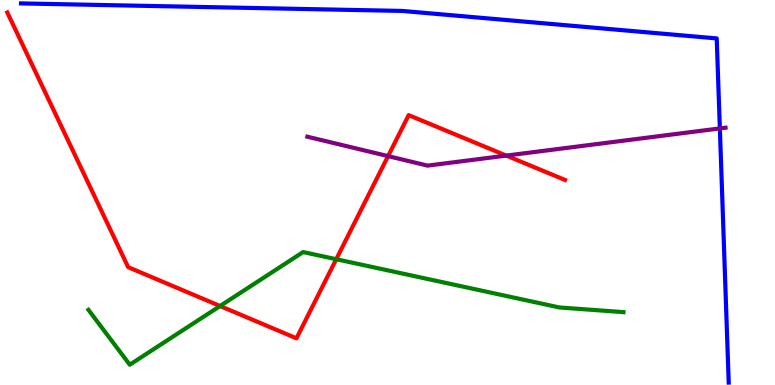[{'lines': ['blue', 'red'], 'intersections': []}, {'lines': ['green', 'red'], 'intersections': [{'x': 2.84, 'y': 2.05}, {'x': 4.34, 'y': 3.27}]}, {'lines': ['purple', 'red'], 'intersections': [{'x': 5.01, 'y': 5.94}, {'x': 6.53, 'y': 5.96}]}, {'lines': ['blue', 'green'], 'intersections': []}, {'lines': ['blue', 'purple'], 'intersections': [{'x': 9.29, 'y': 6.66}]}, {'lines': ['green', 'purple'], 'intersections': []}]